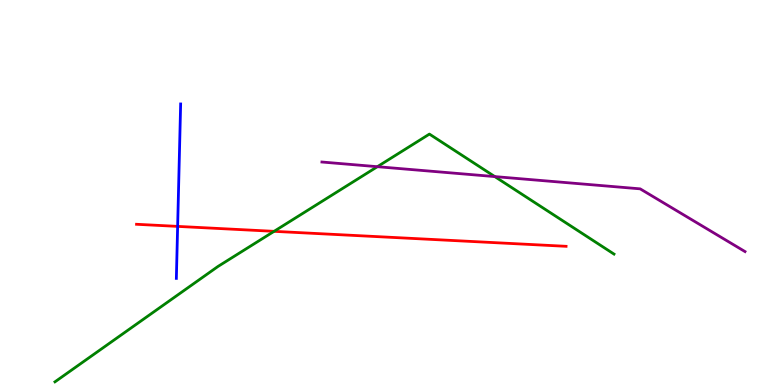[{'lines': ['blue', 'red'], 'intersections': [{'x': 2.29, 'y': 4.12}]}, {'lines': ['green', 'red'], 'intersections': [{'x': 3.54, 'y': 3.99}]}, {'lines': ['purple', 'red'], 'intersections': []}, {'lines': ['blue', 'green'], 'intersections': []}, {'lines': ['blue', 'purple'], 'intersections': []}, {'lines': ['green', 'purple'], 'intersections': [{'x': 4.87, 'y': 5.67}, {'x': 6.38, 'y': 5.41}]}]